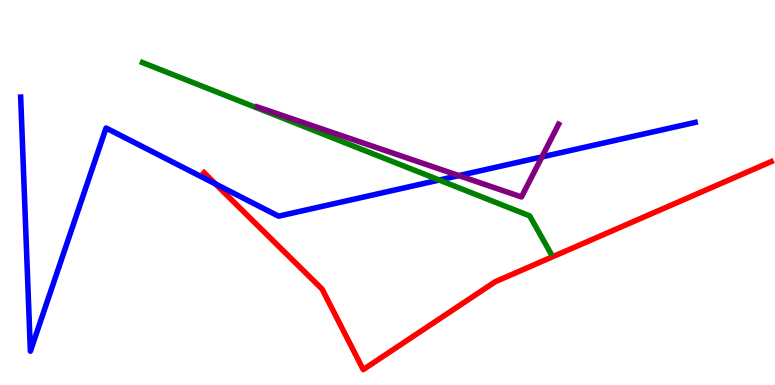[{'lines': ['blue', 'red'], 'intersections': [{'x': 2.78, 'y': 5.22}]}, {'lines': ['green', 'red'], 'intersections': []}, {'lines': ['purple', 'red'], 'intersections': []}, {'lines': ['blue', 'green'], 'intersections': [{'x': 5.67, 'y': 5.32}]}, {'lines': ['blue', 'purple'], 'intersections': [{'x': 5.92, 'y': 5.44}, {'x': 6.99, 'y': 5.92}]}, {'lines': ['green', 'purple'], 'intersections': []}]